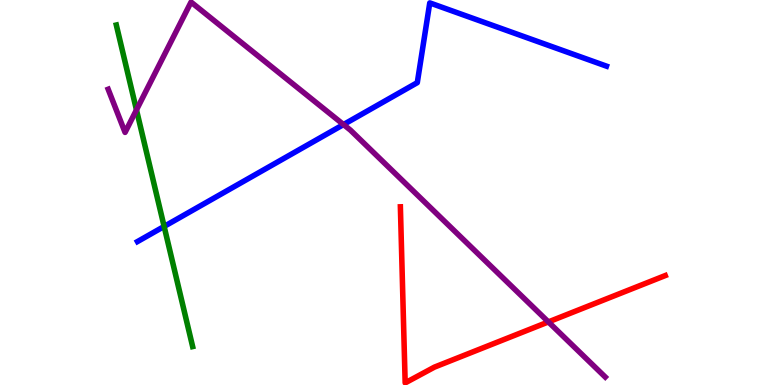[{'lines': ['blue', 'red'], 'intersections': []}, {'lines': ['green', 'red'], 'intersections': []}, {'lines': ['purple', 'red'], 'intersections': [{'x': 7.08, 'y': 1.64}]}, {'lines': ['blue', 'green'], 'intersections': [{'x': 2.12, 'y': 4.12}]}, {'lines': ['blue', 'purple'], 'intersections': [{'x': 4.43, 'y': 6.76}]}, {'lines': ['green', 'purple'], 'intersections': [{'x': 1.76, 'y': 7.15}]}]